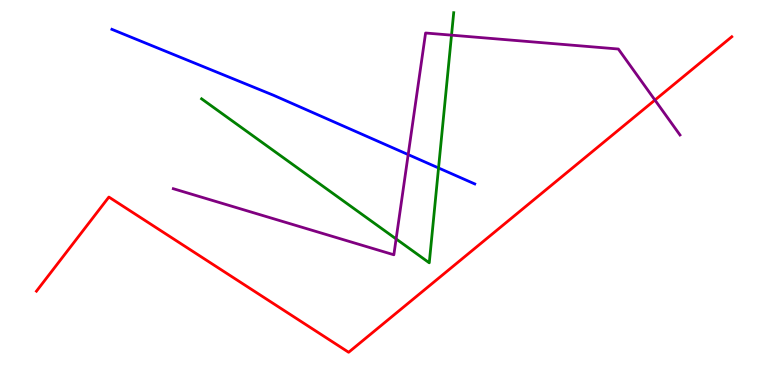[{'lines': ['blue', 'red'], 'intersections': []}, {'lines': ['green', 'red'], 'intersections': []}, {'lines': ['purple', 'red'], 'intersections': [{'x': 8.45, 'y': 7.4}]}, {'lines': ['blue', 'green'], 'intersections': [{'x': 5.66, 'y': 5.64}]}, {'lines': ['blue', 'purple'], 'intersections': [{'x': 5.27, 'y': 5.98}]}, {'lines': ['green', 'purple'], 'intersections': [{'x': 5.11, 'y': 3.79}, {'x': 5.83, 'y': 9.09}]}]